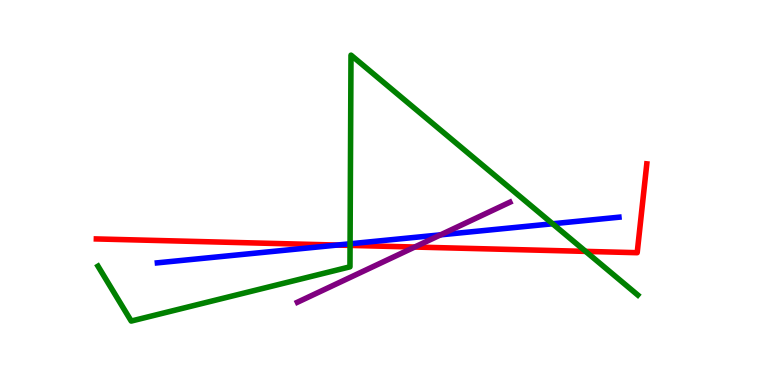[{'lines': ['blue', 'red'], 'intersections': [{'x': 4.35, 'y': 3.63}]}, {'lines': ['green', 'red'], 'intersections': [{'x': 4.52, 'y': 3.63}, {'x': 7.56, 'y': 3.47}]}, {'lines': ['purple', 'red'], 'intersections': [{'x': 5.35, 'y': 3.58}]}, {'lines': ['blue', 'green'], 'intersections': [{'x': 4.52, 'y': 3.67}, {'x': 7.13, 'y': 4.19}]}, {'lines': ['blue', 'purple'], 'intersections': [{'x': 5.69, 'y': 3.9}]}, {'lines': ['green', 'purple'], 'intersections': []}]